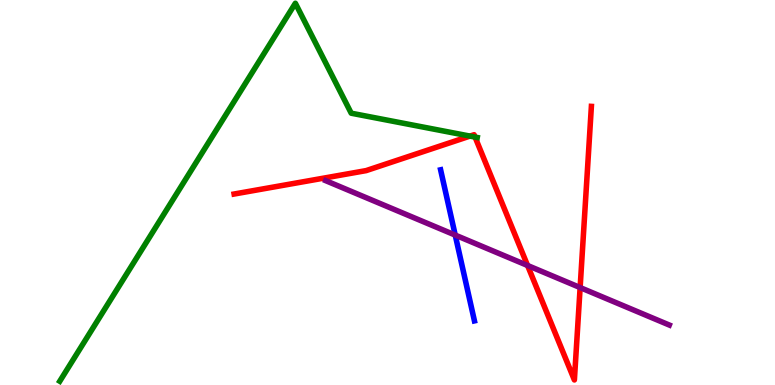[{'lines': ['blue', 'red'], 'intersections': []}, {'lines': ['green', 'red'], 'intersections': [{'x': 6.06, 'y': 6.46}, {'x': 6.13, 'y': 6.44}]}, {'lines': ['purple', 'red'], 'intersections': [{'x': 6.81, 'y': 3.1}, {'x': 7.49, 'y': 2.53}]}, {'lines': ['blue', 'green'], 'intersections': []}, {'lines': ['blue', 'purple'], 'intersections': [{'x': 5.87, 'y': 3.89}]}, {'lines': ['green', 'purple'], 'intersections': []}]